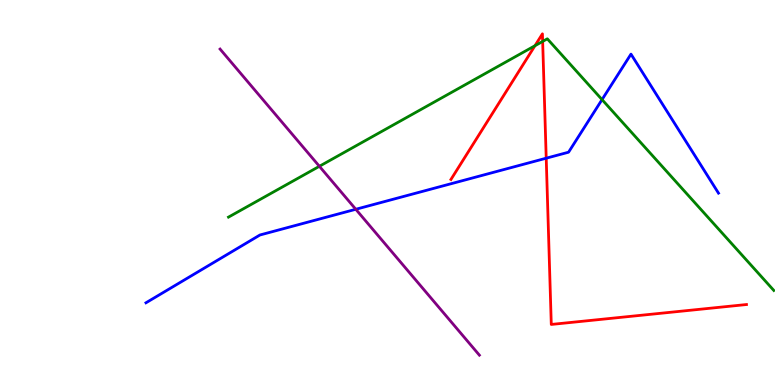[{'lines': ['blue', 'red'], 'intersections': [{'x': 7.05, 'y': 5.89}]}, {'lines': ['green', 'red'], 'intersections': [{'x': 6.9, 'y': 8.81}, {'x': 7.0, 'y': 8.92}]}, {'lines': ['purple', 'red'], 'intersections': []}, {'lines': ['blue', 'green'], 'intersections': [{'x': 7.77, 'y': 7.41}]}, {'lines': ['blue', 'purple'], 'intersections': [{'x': 4.59, 'y': 4.56}]}, {'lines': ['green', 'purple'], 'intersections': [{'x': 4.12, 'y': 5.68}]}]